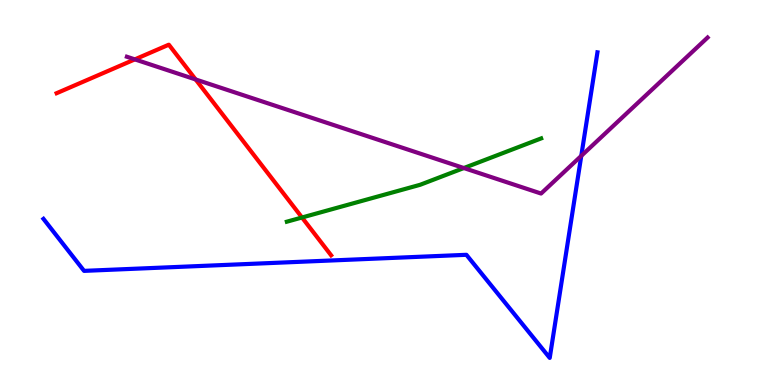[{'lines': ['blue', 'red'], 'intersections': []}, {'lines': ['green', 'red'], 'intersections': [{'x': 3.9, 'y': 4.35}]}, {'lines': ['purple', 'red'], 'intersections': [{'x': 1.74, 'y': 8.46}, {'x': 2.52, 'y': 7.94}]}, {'lines': ['blue', 'green'], 'intersections': []}, {'lines': ['blue', 'purple'], 'intersections': [{'x': 7.5, 'y': 5.95}]}, {'lines': ['green', 'purple'], 'intersections': [{'x': 5.99, 'y': 5.64}]}]